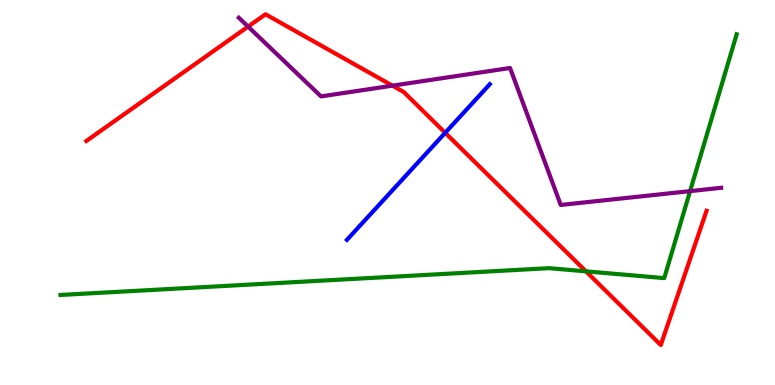[{'lines': ['blue', 'red'], 'intersections': [{'x': 5.74, 'y': 6.55}]}, {'lines': ['green', 'red'], 'intersections': [{'x': 7.56, 'y': 2.95}]}, {'lines': ['purple', 'red'], 'intersections': [{'x': 3.2, 'y': 9.31}, {'x': 5.06, 'y': 7.77}]}, {'lines': ['blue', 'green'], 'intersections': []}, {'lines': ['blue', 'purple'], 'intersections': []}, {'lines': ['green', 'purple'], 'intersections': [{'x': 8.9, 'y': 5.04}]}]